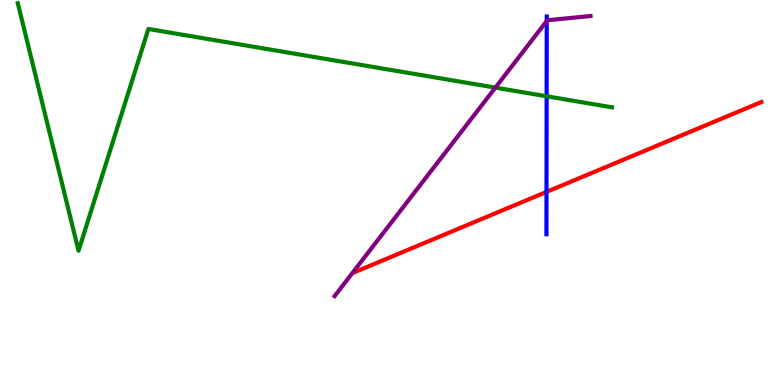[{'lines': ['blue', 'red'], 'intersections': [{'x': 7.05, 'y': 5.02}]}, {'lines': ['green', 'red'], 'intersections': []}, {'lines': ['purple', 'red'], 'intersections': []}, {'lines': ['blue', 'green'], 'intersections': [{'x': 7.05, 'y': 7.5}]}, {'lines': ['blue', 'purple'], 'intersections': [{'x': 7.05, 'y': 9.45}]}, {'lines': ['green', 'purple'], 'intersections': [{'x': 6.39, 'y': 7.72}]}]